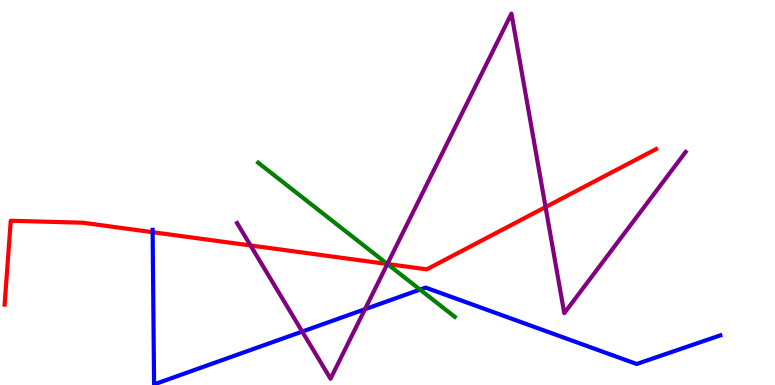[{'lines': ['blue', 'red'], 'intersections': [{'x': 1.97, 'y': 3.97}]}, {'lines': ['green', 'red'], 'intersections': [{'x': 5.0, 'y': 3.14}]}, {'lines': ['purple', 'red'], 'intersections': [{'x': 3.23, 'y': 3.62}, {'x': 5.0, 'y': 3.14}, {'x': 7.04, 'y': 4.62}]}, {'lines': ['blue', 'green'], 'intersections': [{'x': 5.42, 'y': 2.48}]}, {'lines': ['blue', 'purple'], 'intersections': [{'x': 3.9, 'y': 1.39}, {'x': 4.71, 'y': 1.97}]}, {'lines': ['green', 'purple'], 'intersections': [{'x': 5.0, 'y': 3.14}]}]